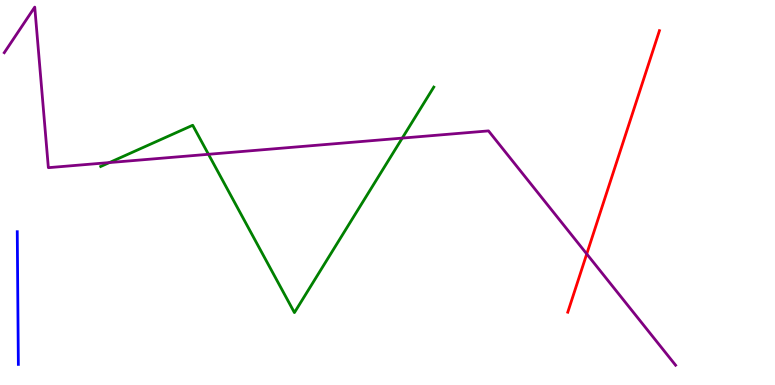[{'lines': ['blue', 'red'], 'intersections': []}, {'lines': ['green', 'red'], 'intersections': []}, {'lines': ['purple', 'red'], 'intersections': [{'x': 7.57, 'y': 3.4}]}, {'lines': ['blue', 'green'], 'intersections': []}, {'lines': ['blue', 'purple'], 'intersections': []}, {'lines': ['green', 'purple'], 'intersections': [{'x': 1.41, 'y': 5.78}, {'x': 2.69, 'y': 5.99}, {'x': 5.19, 'y': 6.41}]}]